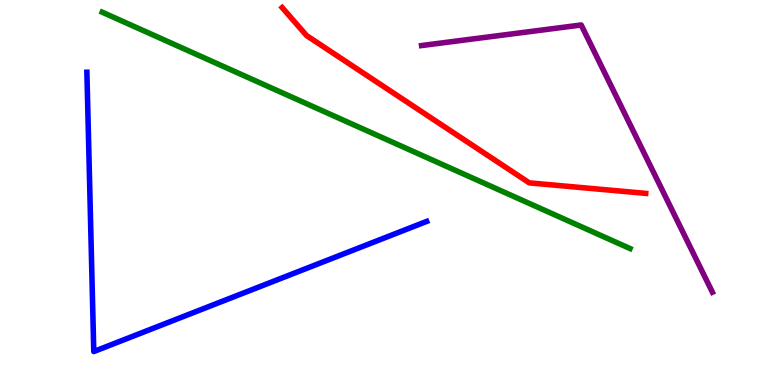[{'lines': ['blue', 'red'], 'intersections': []}, {'lines': ['green', 'red'], 'intersections': []}, {'lines': ['purple', 'red'], 'intersections': []}, {'lines': ['blue', 'green'], 'intersections': []}, {'lines': ['blue', 'purple'], 'intersections': []}, {'lines': ['green', 'purple'], 'intersections': []}]